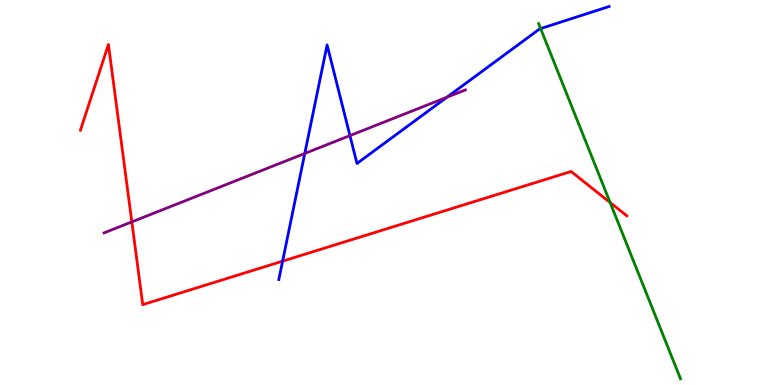[{'lines': ['blue', 'red'], 'intersections': [{'x': 3.65, 'y': 3.22}]}, {'lines': ['green', 'red'], 'intersections': [{'x': 7.87, 'y': 4.74}]}, {'lines': ['purple', 'red'], 'intersections': [{'x': 1.7, 'y': 4.24}]}, {'lines': ['blue', 'green'], 'intersections': [{'x': 6.98, 'y': 9.26}]}, {'lines': ['blue', 'purple'], 'intersections': [{'x': 3.93, 'y': 6.01}, {'x': 4.52, 'y': 6.48}, {'x': 5.77, 'y': 7.47}]}, {'lines': ['green', 'purple'], 'intersections': []}]